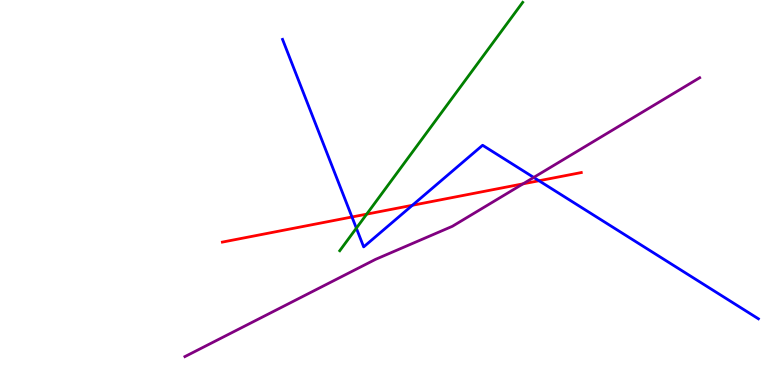[{'lines': ['blue', 'red'], 'intersections': [{'x': 4.54, 'y': 4.36}, {'x': 5.32, 'y': 4.67}, {'x': 6.95, 'y': 5.31}]}, {'lines': ['green', 'red'], 'intersections': [{'x': 4.73, 'y': 4.44}]}, {'lines': ['purple', 'red'], 'intersections': [{'x': 6.75, 'y': 5.23}]}, {'lines': ['blue', 'green'], 'intersections': [{'x': 4.6, 'y': 4.07}]}, {'lines': ['blue', 'purple'], 'intersections': [{'x': 6.89, 'y': 5.39}]}, {'lines': ['green', 'purple'], 'intersections': []}]